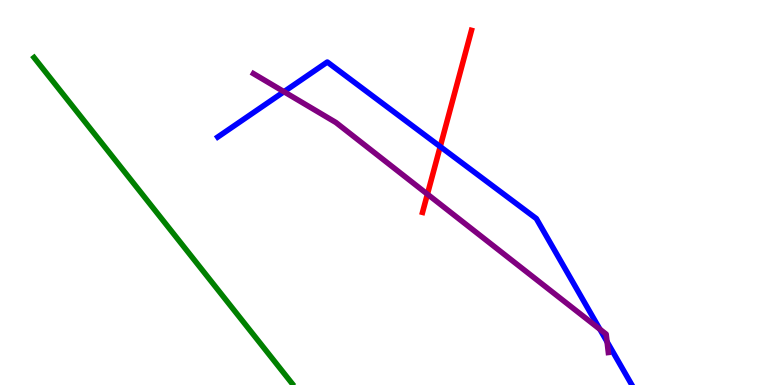[{'lines': ['blue', 'red'], 'intersections': [{'x': 5.68, 'y': 6.19}]}, {'lines': ['green', 'red'], 'intersections': []}, {'lines': ['purple', 'red'], 'intersections': [{'x': 5.52, 'y': 4.96}]}, {'lines': ['blue', 'green'], 'intersections': []}, {'lines': ['blue', 'purple'], 'intersections': [{'x': 3.66, 'y': 7.62}, {'x': 7.74, 'y': 1.45}, {'x': 7.83, 'y': 1.12}]}, {'lines': ['green', 'purple'], 'intersections': []}]